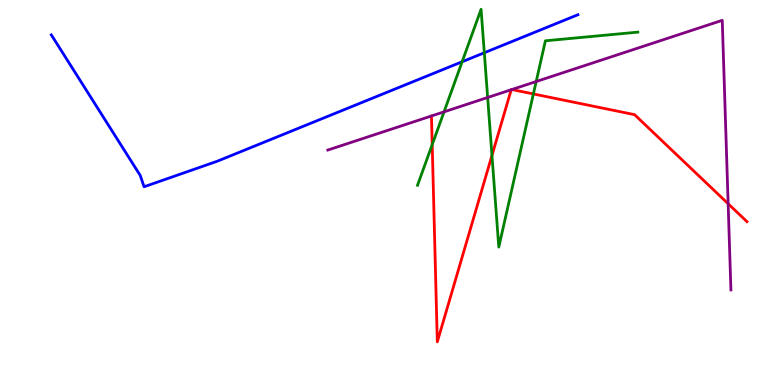[{'lines': ['blue', 'red'], 'intersections': []}, {'lines': ['green', 'red'], 'intersections': [{'x': 5.58, 'y': 6.24}, {'x': 6.35, 'y': 5.96}, {'x': 6.88, 'y': 7.56}]}, {'lines': ['purple', 'red'], 'intersections': [{'x': 6.6, 'y': 7.67}, {'x': 6.6, 'y': 7.67}, {'x': 9.4, 'y': 4.71}]}, {'lines': ['blue', 'green'], 'intersections': [{'x': 5.96, 'y': 8.4}, {'x': 6.25, 'y': 8.63}]}, {'lines': ['blue', 'purple'], 'intersections': []}, {'lines': ['green', 'purple'], 'intersections': [{'x': 5.73, 'y': 7.1}, {'x': 6.29, 'y': 7.47}, {'x': 6.92, 'y': 7.88}]}]